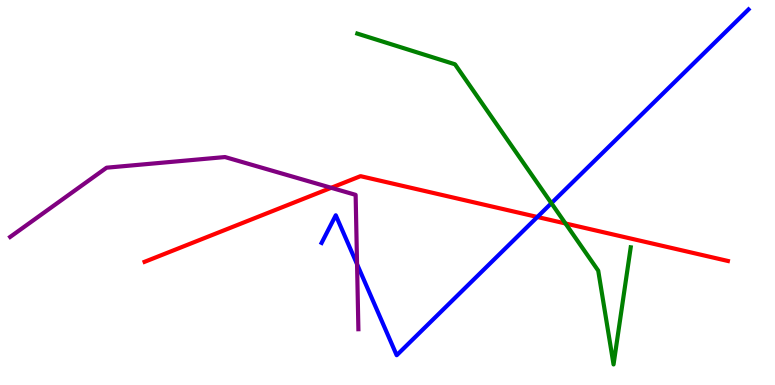[{'lines': ['blue', 'red'], 'intersections': [{'x': 6.93, 'y': 4.36}]}, {'lines': ['green', 'red'], 'intersections': [{'x': 7.3, 'y': 4.2}]}, {'lines': ['purple', 'red'], 'intersections': [{'x': 4.27, 'y': 5.12}]}, {'lines': ['blue', 'green'], 'intersections': [{'x': 7.11, 'y': 4.72}]}, {'lines': ['blue', 'purple'], 'intersections': [{'x': 4.61, 'y': 3.14}]}, {'lines': ['green', 'purple'], 'intersections': []}]